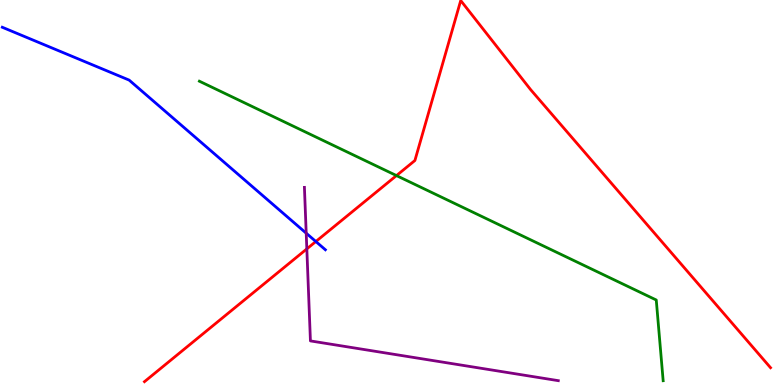[{'lines': ['blue', 'red'], 'intersections': [{'x': 4.08, 'y': 3.73}]}, {'lines': ['green', 'red'], 'intersections': [{'x': 5.12, 'y': 5.44}]}, {'lines': ['purple', 'red'], 'intersections': [{'x': 3.96, 'y': 3.54}]}, {'lines': ['blue', 'green'], 'intersections': []}, {'lines': ['blue', 'purple'], 'intersections': [{'x': 3.95, 'y': 3.94}]}, {'lines': ['green', 'purple'], 'intersections': []}]